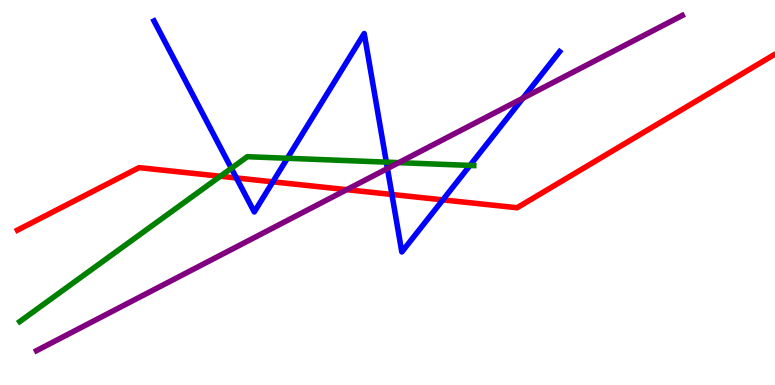[{'lines': ['blue', 'red'], 'intersections': [{'x': 3.05, 'y': 5.38}, {'x': 3.52, 'y': 5.28}, {'x': 5.06, 'y': 4.95}, {'x': 5.71, 'y': 4.81}]}, {'lines': ['green', 'red'], 'intersections': [{'x': 2.84, 'y': 5.42}]}, {'lines': ['purple', 'red'], 'intersections': [{'x': 4.47, 'y': 5.07}]}, {'lines': ['blue', 'green'], 'intersections': [{'x': 2.99, 'y': 5.63}, {'x': 3.71, 'y': 5.89}, {'x': 4.99, 'y': 5.79}, {'x': 6.06, 'y': 5.7}]}, {'lines': ['blue', 'purple'], 'intersections': [{'x': 5.0, 'y': 5.62}, {'x': 6.75, 'y': 7.45}]}, {'lines': ['green', 'purple'], 'intersections': [{'x': 5.15, 'y': 5.78}]}]